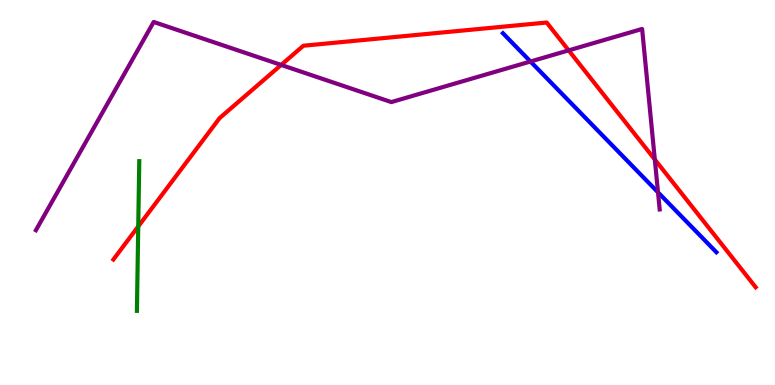[{'lines': ['blue', 'red'], 'intersections': []}, {'lines': ['green', 'red'], 'intersections': [{'x': 1.78, 'y': 4.12}]}, {'lines': ['purple', 'red'], 'intersections': [{'x': 3.63, 'y': 8.31}, {'x': 7.34, 'y': 8.69}, {'x': 8.45, 'y': 5.86}]}, {'lines': ['blue', 'green'], 'intersections': []}, {'lines': ['blue', 'purple'], 'intersections': [{'x': 6.84, 'y': 8.4}, {'x': 8.49, 'y': 5.0}]}, {'lines': ['green', 'purple'], 'intersections': []}]